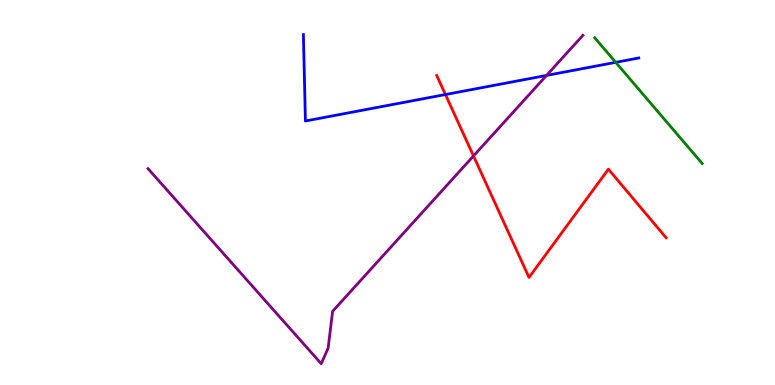[{'lines': ['blue', 'red'], 'intersections': [{'x': 5.75, 'y': 7.54}]}, {'lines': ['green', 'red'], 'intersections': []}, {'lines': ['purple', 'red'], 'intersections': [{'x': 6.11, 'y': 5.95}]}, {'lines': ['blue', 'green'], 'intersections': [{'x': 7.94, 'y': 8.38}]}, {'lines': ['blue', 'purple'], 'intersections': [{'x': 7.05, 'y': 8.04}]}, {'lines': ['green', 'purple'], 'intersections': []}]